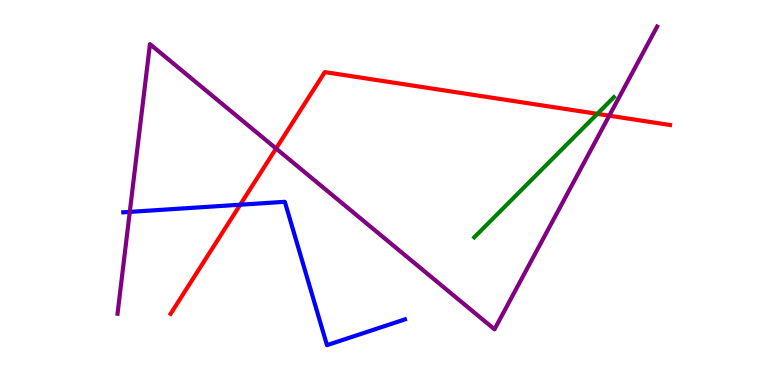[{'lines': ['blue', 'red'], 'intersections': [{'x': 3.1, 'y': 4.68}]}, {'lines': ['green', 'red'], 'intersections': [{'x': 7.71, 'y': 7.04}]}, {'lines': ['purple', 'red'], 'intersections': [{'x': 3.56, 'y': 6.14}, {'x': 7.86, 'y': 7.0}]}, {'lines': ['blue', 'green'], 'intersections': []}, {'lines': ['blue', 'purple'], 'intersections': [{'x': 1.67, 'y': 4.5}]}, {'lines': ['green', 'purple'], 'intersections': []}]